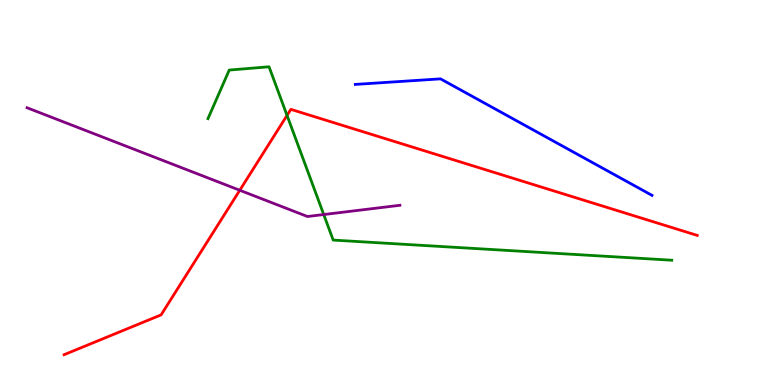[{'lines': ['blue', 'red'], 'intersections': []}, {'lines': ['green', 'red'], 'intersections': [{'x': 3.7, 'y': 7.0}]}, {'lines': ['purple', 'red'], 'intersections': [{'x': 3.09, 'y': 5.06}]}, {'lines': ['blue', 'green'], 'intersections': []}, {'lines': ['blue', 'purple'], 'intersections': []}, {'lines': ['green', 'purple'], 'intersections': [{'x': 4.18, 'y': 4.43}]}]